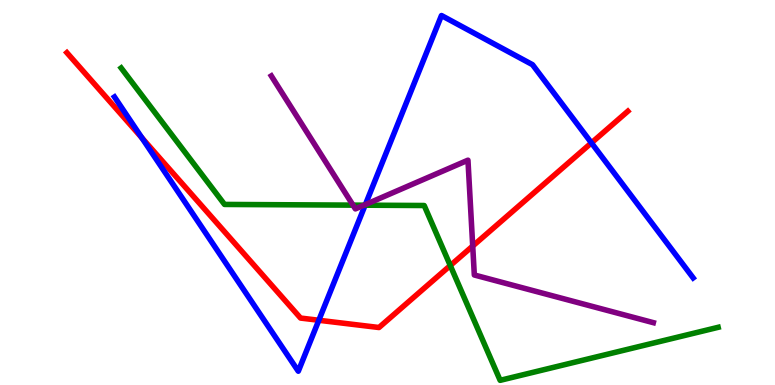[{'lines': ['blue', 'red'], 'intersections': [{'x': 1.83, 'y': 6.42}, {'x': 4.11, 'y': 1.68}, {'x': 7.63, 'y': 6.29}]}, {'lines': ['green', 'red'], 'intersections': [{'x': 5.81, 'y': 3.1}]}, {'lines': ['purple', 'red'], 'intersections': [{'x': 6.1, 'y': 3.61}]}, {'lines': ['blue', 'green'], 'intersections': [{'x': 4.71, 'y': 4.67}]}, {'lines': ['blue', 'purple'], 'intersections': [{'x': 4.71, 'y': 4.69}]}, {'lines': ['green', 'purple'], 'intersections': [{'x': 4.55, 'y': 4.67}, {'x': 4.7, 'y': 4.67}]}]